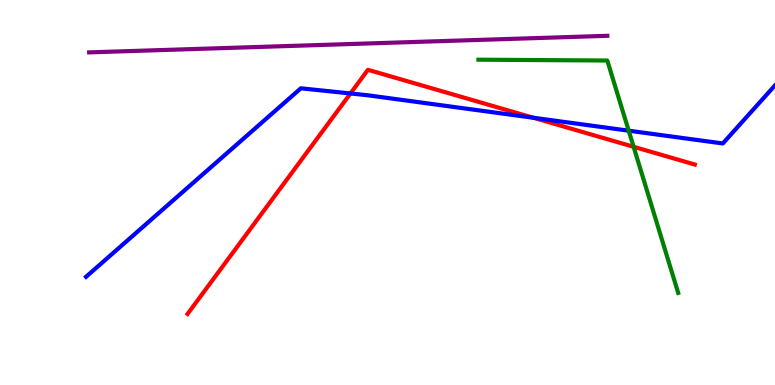[{'lines': ['blue', 'red'], 'intersections': [{'x': 4.52, 'y': 7.57}, {'x': 6.88, 'y': 6.94}]}, {'lines': ['green', 'red'], 'intersections': [{'x': 8.18, 'y': 6.19}]}, {'lines': ['purple', 'red'], 'intersections': []}, {'lines': ['blue', 'green'], 'intersections': [{'x': 8.11, 'y': 6.61}]}, {'lines': ['blue', 'purple'], 'intersections': []}, {'lines': ['green', 'purple'], 'intersections': []}]